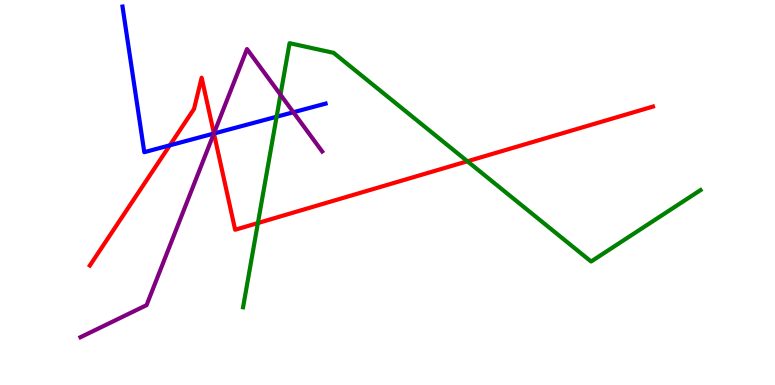[{'lines': ['blue', 'red'], 'intersections': [{'x': 2.19, 'y': 6.22}, {'x': 2.76, 'y': 6.53}]}, {'lines': ['green', 'red'], 'intersections': [{'x': 3.33, 'y': 4.21}, {'x': 6.03, 'y': 5.81}]}, {'lines': ['purple', 'red'], 'intersections': [{'x': 2.76, 'y': 6.53}]}, {'lines': ['blue', 'green'], 'intersections': [{'x': 3.57, 'y': 6.97}]}, {'lines': ['blue', 'purple'], 'intersections': [{'x': 2.76, 'y': 6.53}, {'x': 3.79, 'y': 7.08}]}, {'lines': ['green', 'purple'], 'intersections': [{'x': 3.62, 'y': 7.54}]}]